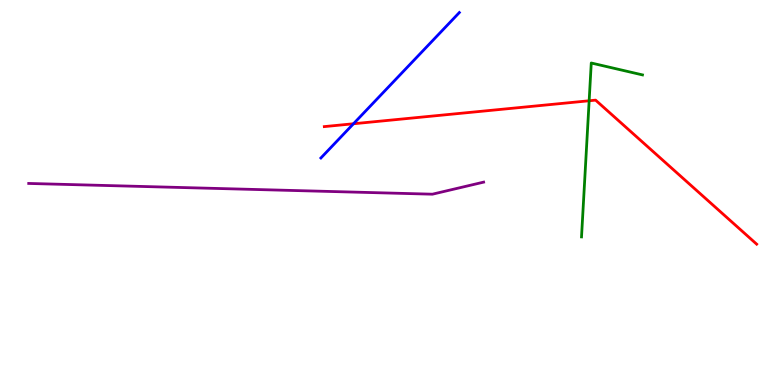[{'lines': ['blue', 'red'], 'intersections': [{'x': 4.56, 'y': 6.79}]}, {'lines': ['green', 'red'], 'intersections': [{'x': 7.6, 'y': 7.38}]}, {'lines': ['purple', 'red'], 'intersections': []}, {'lines': ['blue', 'green'], 'intersections': []}, {'lines': ['blue', 'purple'], 'intersections': []}, {'lines': ['green', 'purple'], 'intersections': []}]